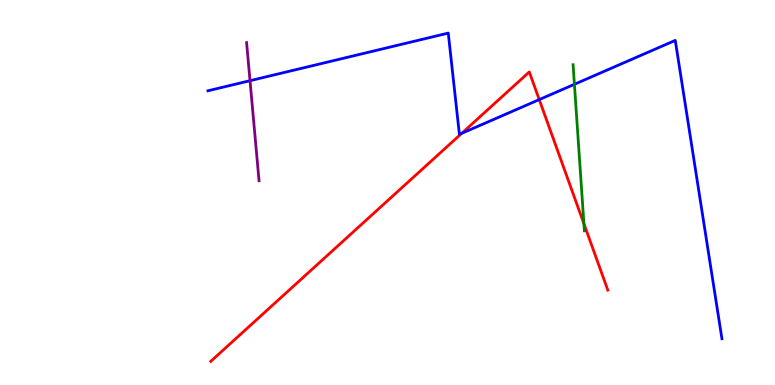[{'lines': ['blue', 'red'], 'intersections': [{'x': 5.96, 'y': 6.54}, {'x': 6.96, 'y': 7.41}]}, {'lines': ['green', 'red'], 'intersections': [{'x': 7.53, 'y': 4.19}]}, {'lines': ['purple', 'red'], 'intersections': []}, {'lines': ['blue', 'green'], 'intersections': [{'x': 7.41, 'y': 7.81}]}, {'lines': ['blue', 'purple'], 'intersections': [{'x': 3.23, 'y': 7.9}]}, {'lines': ['green', 'purple'], 'intersections': []}]